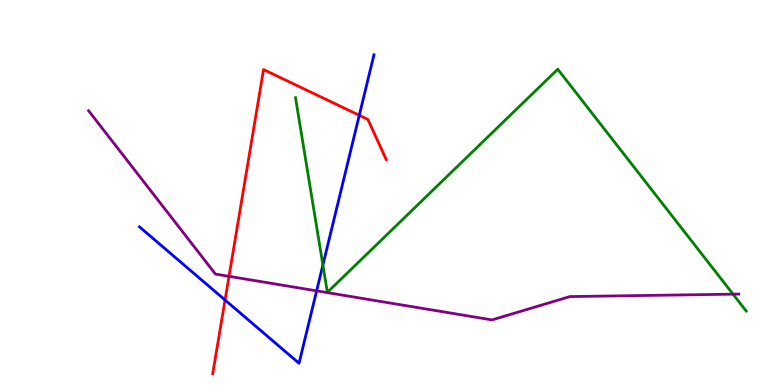[{'lines': ['blue', 'red'], 'intersections': [{'x': 2.9, 'y': 2.21}, {'x': 4.64, 'y': 7.01}]}, {'lines': ['green', 'red'], 'intersections': []}, {'lines': ['purple', 'red'], 'intersections': [{'x': 2.95, 'y': 2.82}]}, {'lines': ['blue', 'green'], 'intersections': [{'x': 4.17, 'y': 3.12}]}, {'lines': ['blue', 'purple'], 'intersections': [{'x': 4.09, 'y': 2.45}]}, {'lines': ['green', 'purple'], 'intersections': [{'x': 9.46, 'y': 2.36}]}]